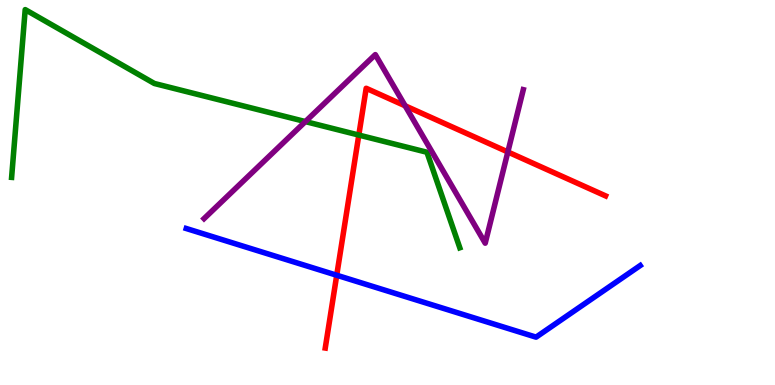[{'lines': ['blue', 'red'], 'intersections': [{'x': 4.34, 'y': 2.85}]}, {'lines': ['green', 'red'], 'intersections': [{'x': 4.63, 'y': 6.49}]}, {'lines': ['purple', 'red'], 'intersections': [{'x': 5.23, 'y': 7.25}, {'x': 6.55, 'y': 6.05}]}, {'lines': ['blue', 'green'], 'intersections': []}, {'lines': ['blue', 'purple'], 'intersections': []}, {'lines': ['green', 'purple'], 'intersections': [{'x': 3.94, 'y': 6.84}]}]